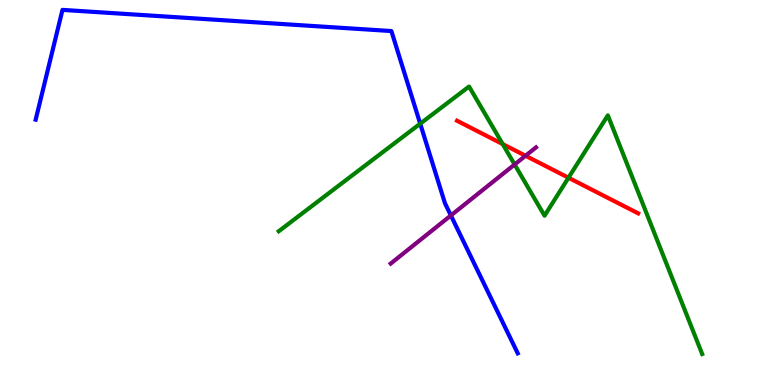[{'lines': ['blue', 'red'], 'intersections': []}, {'lines': ['green', 'red'], 'intersections': [{'x': 6.49, 'y': 6.26}, {'x': 7.34, 'y': 5.38}]}, {'lines': ['purple', 'red'], 'intersections': [{'x': 6.78, 'y': 5.95}]}, {'lines': ['blue', 'green'], 'intersections': [{'x': 5.42, 'y': 6.79}]}, {'lines': ['blue', 'purple'], 'intersections': [{'x': 5.82, 'y': 4.4}]}, {'lines': ['green', 'purple'], 'intersections': [{'x': 6.64, 'y': 5.73}]}]